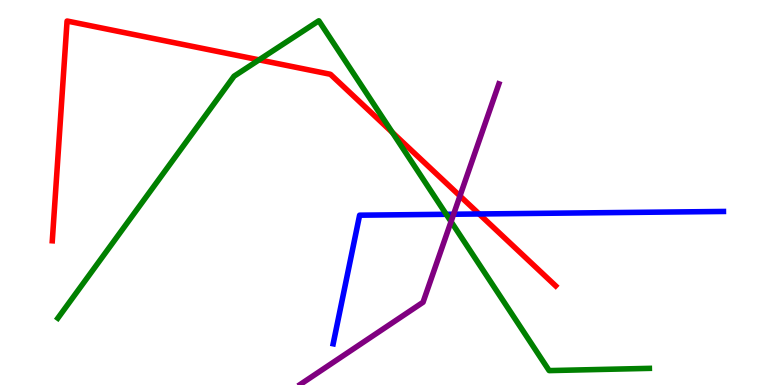[{'lines': ['blue', 'red'], 'intersections': [{'x': 6.18, 'y': 4.44}]}, {'lines': ['green', 'red'], 'intersections': [{'x': 3.34, 'y': 8.45}, {'x': 5.06, 'y': 6.56}]}, {'lines': ['purple', 'red'], 'intersections': [{'x': 5.93, 'y': 4.91}]}, {'lines': ['blue', 'green'], 'intersections': [{'x': 5.76, 'y': 4.43}]}, {'lines': ['blue', 'purple'], 'intersections': [{'x': 5.85, 'y': 4.44}]}, {'lines': ['green', 'purple'], 'intersections': [{'x': 5.82, 'y': 4.24}]}]